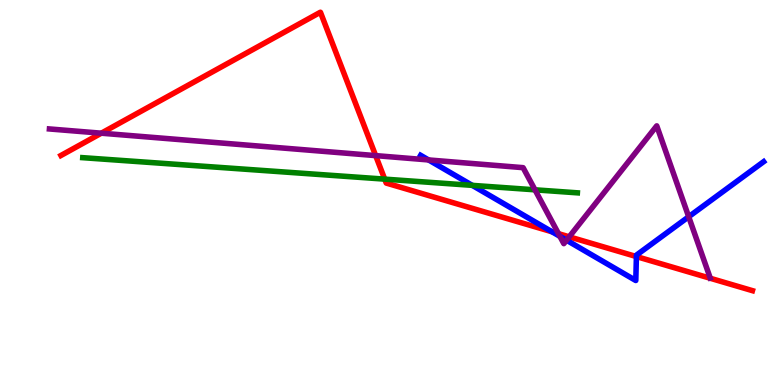[{'lines': ['blue', 'red'], 'intersections': [{'x': 7.12, 'y': 3.98}, {'x': 8.21, 'y': 3.34}]}, {'lines': ['green', 'red'], 'intersections': [{'x': 4.96, 'y': 5.35}]}, {'lines': ['purple', 'red'], 'intersections': [{'x': 1.31, 'y': 6.54}, {'x': 4.85, 'y': 5.96}, {'x': 7.21, 'y': 3.93}, {'x': 7.34, 'y': 3.85}]}, {'lines': ['blue', 'green'], 'intersections': [{'x': 6.09, 'y': 5.19}]}, {'lines': ['blue', 'purple'], 'intersections': [{'x': 5.53, 'y': 5.85}, {'x': 7.22, 'y': 3.86}, {'x': 7.31, 'y': 3.76}, {'x': 8.89, 'y': 4.37}]}, {'lines': ['green', 'purple'], 'intersections': [{'x': 6.9, 'y': 5.07}]}]